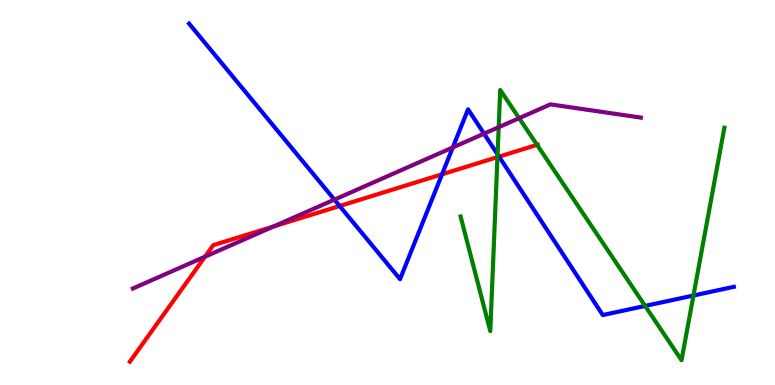[{'lines': ['blue', 'red'], 'intersections': [{'x': 4.38, 'y': 4.65}, {'x': 5.7, 'y': 5.47}, {'x': 6.44, 'y': 5.93}]}, {'lines': ['green', 'red'], 'intersections': [{'x': 6.42, 'y': 5.92}, {'x': 6.93, 'y': 6.24}]}, {'lines': ['purple', 'red'], 'intersections': [{'x': 2.65, 'y': 3.33}, {'x': 3.53, 'y': 4.12}]}, {'lines': ['blue', 'green'], 'intersections': [{'x': 6.42, 'y': 5.99}, {'x': 8.32, 'y': 2.05}, {'x': 8.95, 'y': 2.32}]}, {'lines': ['blue', 'purple'], 'intersections': [{'x': 4.31, 'y': 4.81}, {'x': 5.84, 'y': 6.17}, {'x': 6.25, 'y': 6.53}]}, {'lines': ['green', 'purple'], 'intersections': [{'x': 6.43, 'y': 6.7}, {'x': 6.7, 'y': 6.93}]}]